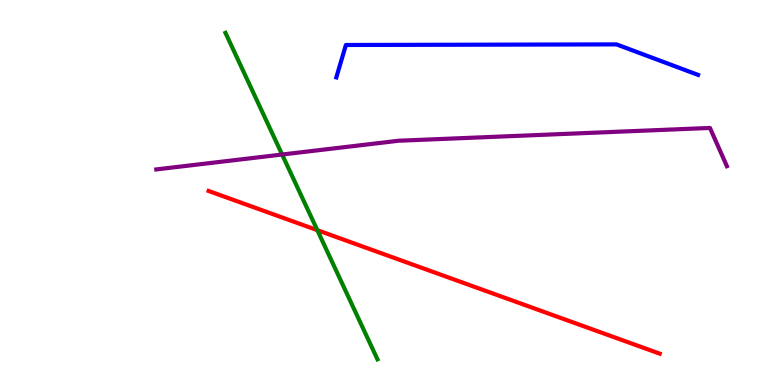[{'lines': ['blue', 'red'], 'intersections': []}, {'lines': ['green', 'red'], 'intersections': [{'x': 4.09, 'y': 4.02}]}, {'lines': ['purple', 'red'], 'intersections': []}, {'lines': ['blue', 'green'], 'intersections': []}, {'lines': ['blue', 'purple'], 'intersections': []}, {'lines': ['green', 'purple'], 'intersections': [{'x': 3.64, 'y': 5.99}]}]